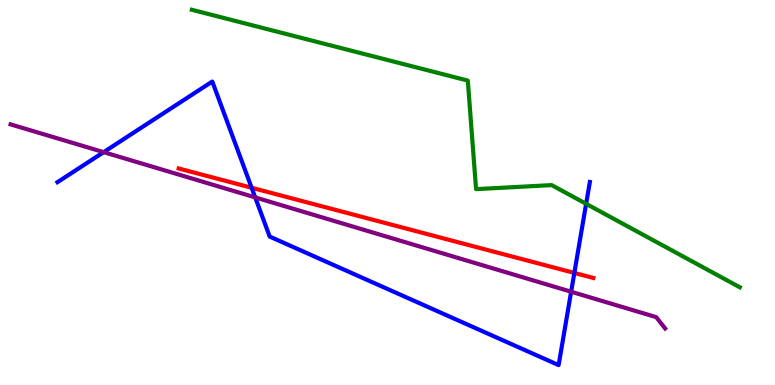[{'lines': ['blue', 'red'], 'intersections': [{'x': 3.25, 'y': 5.12}, {'x': 7.41, 'y': 2.91}]}, {'lines': ['green', 'red'], 'intersections': []}, {'lines': ['purple', 'red'], 'intersections': []}, {'lines': ['blue', 'green'], 'intersections': [{'x': 7.56, 'y': 4.71}]}, {'lines': ['blue', 'purple'], 'intersections': [{'x': 1.34, 'y': 6.05}, {'x': 3.29, 'y': 4.87}, {'x': 7.37, 'y': 2.42}]}, {'lines': ['green', 'purple'], 'intersections': []}]